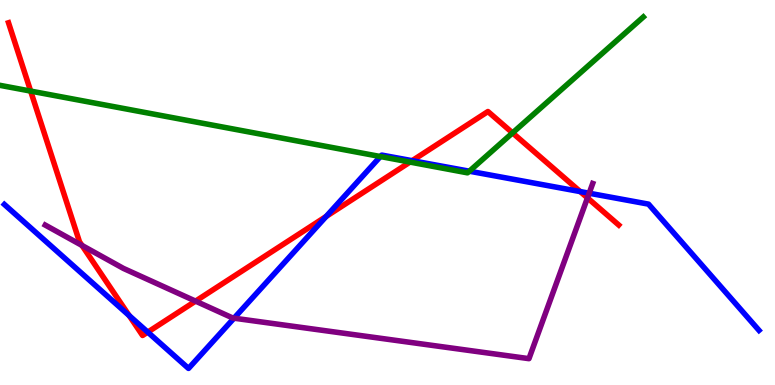[{'lines': ['blue', 'red'], 'intersections': [{'x': 1.67, 'y': 1.8}, {'x': 1.91, 'y': 1.37}, {'x': 4.21, 'y': 4.38}, {'x': 5.32, 'y': 5.83}, {'x': 7.49, 'y': 5.02}]}, {'lines': ['green', 'red'], 'intersections': [{'x': 0.396, 'y': 7.63}, {'x': 5.29, 'y': 5.79}, {'x': 6.61, 'y': 6.55}]}, {'lines': ['purple', 'red'], 'intersections': [{'x': 1.06, 'y': 3.62}, {'x': 2.52, 'y': 2.18}, {'x': 7.58, 'y': 4.86}]}, {'lines': ['blue', 'green'], 'intersections': [{'x': 4.91, 'y': 5.93}, {'x': 6.06, 'y': 5.55}]}, {'lines': ['blue', 'purple'], 'intersections': [{'x': 3.02, 'y': 1.74}, {'x': 7.6, 'y': 4.98}]}, {'lines': ['green', 'purple'], 'intersections': []}]